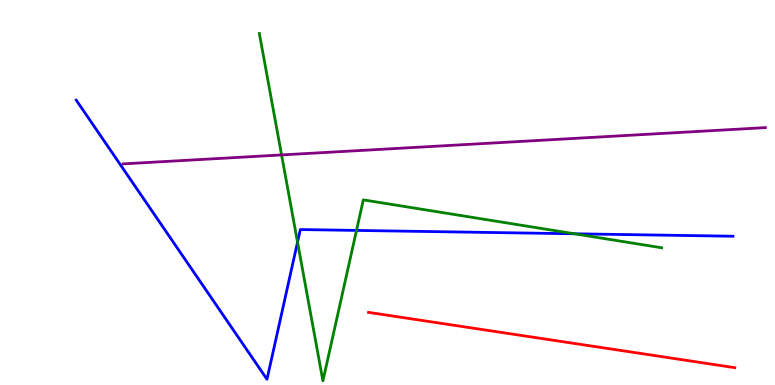[{'lines': ['blue', 'red'], 'intersections': []}, {'lines': ['green', 'red'], 'intersections': []}, {'lines': ['purple', 'red'], 'intersections': []}, {'lines': ['blue', 'green'], 'intersections': [{'x': 3.84, 'y': 3.71}, {'x': 4.6, 'y': 4.02}, {'x': 7.41, 'y': 3.93}]}, {'lines': ['blue', 'purple'], 'intersections': []}, {'lines': ['green', 'purple'], 'intersections': [{'x': 3.63, 'y': 5.98}]}]